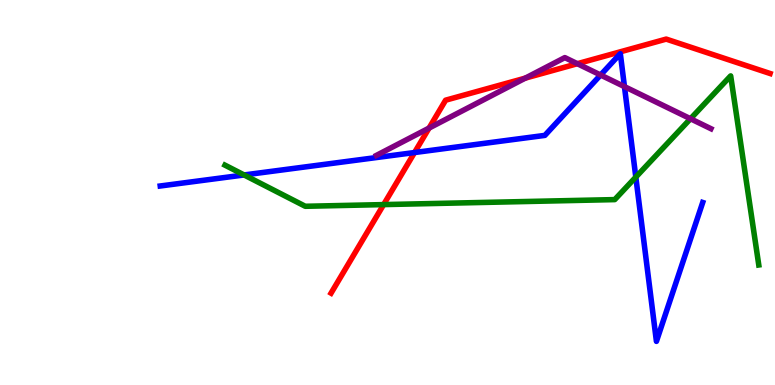[{'lines': ['blue', 'red'], 'intersections': [{'x': 5.35, 'y': 6.04}]}, {'lines': ['green', 'red'], 'intersections': [{'x': 4.95, 'y': 4.69}]}, {'lines': ['purple', 'red'], 'intersections': [{'x': 5.54, 'y': 6.67}, {'x': 6.78, 'y': 7.97}, {'x': 7.45, 'y': 8.35}]}, {'lines': ['blue', 'green'], 'intersections': [{'x': 3.15, 'y': 5.46}, {'x': 8.2, 'y': 5.4}]}, {'lines': ['blue', 'purple'], 'intersections': [{'x': 7.75, 'y': 8.05}, {'x': 8.06, 'y': 7.75}]}, {'lines': ['green', 'purple'], 'intersections': [{'x': 8.91, 'y': 6.92}]}]